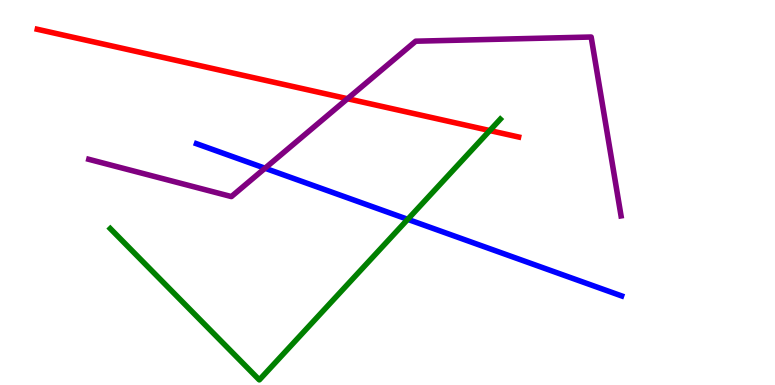[{'lines': ['blue', 'red'], 'intersections': []}, {'lines': ['green', 'red'], 'intersections': [{'x': 6.32, 'y': 6.61}]}, {'lines': ['purple', 'red'], 'intersections': [{'x': 4.48, 'y': 7.44}]}, {'lines': ['blue', 'green'], 'intersections': [{'x': 5.26, 'y': 4.3}]}, {'lines': ['blue', 'purple'], 'intersections': [{'x': 3.42, 'y': 5.63}]}, {'lines': ['green', 'purple'], 'intersections': []}]